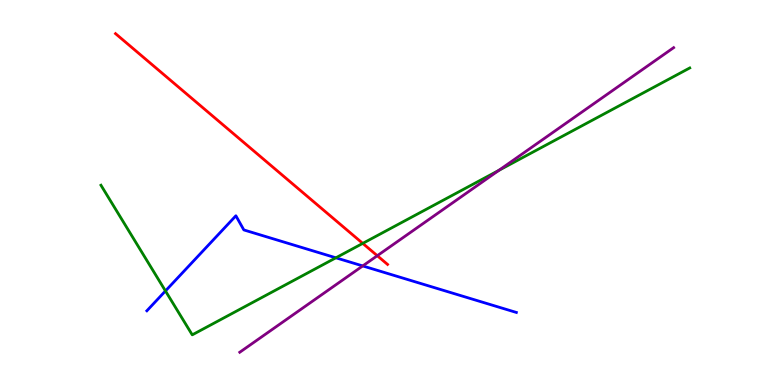[{'lines': ['blue', 'red'], 'intersections': []}, {'lines': ['green', 'red'], 'intersections': [{'x': 4.68, 'y': 3.68}]}, {'lines': ['purple', 'red'], 'intersections': [{'x': 4.87, 'y': 3.36}]}, {'lines': ['blue', 'green'], 'intersections': [{'x': 2.13, 'y': 2.44}, {'x': 4.33, 'y': 3.3}]}, {'lines': ['blue', 'purple'], 'intersections': [{'x': 4.68, 'y': 3.09}]}, {'lines': ['green', 'purple'], 'intersections': [{'x': 6.44, 'y': 5.57}]}]